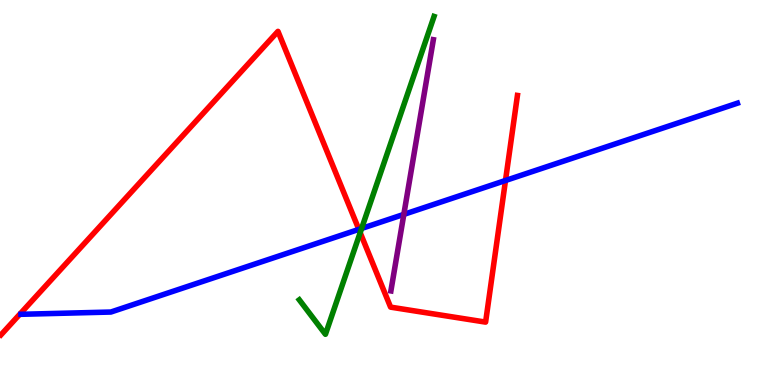[{'lines': ['blue', 'red'], 'intersections': [{'x': 4.63, 'y': 4.04}, {'x': 6.52, 'y': 5.31}]}, {'lines': ['green', 'red'], 'intersections': [{'x': 4.65, 'y': 3.96}]}, {'lines': ['purple', 'red'], 'intersections': []}, {'lines': ['blue', 'green'], 'intersections': [{'x': 4.67, 'y': 4.07}]}, {'lines': ['blue', 'purple'], 'intersections': [{'x': 5.21, 'y': 4.43}]}, {'lines': ['green', 'purple'], 'intersections': []}]